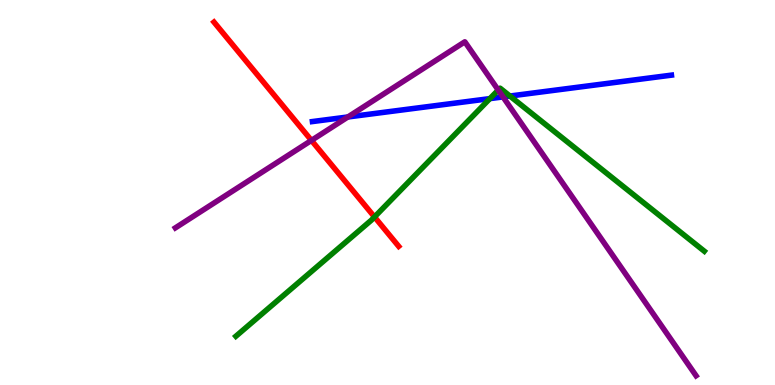[{'lines': ['blue', 'red'], 'intersections': []}, {'lines': ['green', 'red'], 'intersections': [{'x': 4.83, 'y': 4.36}]}, {'lines': ['purple', 'red'], 'intersections': [{'x': 4.02, 'y': 6.35}]}, {'lines': ['blue', 'green'], 'intersections': [{'x': 6.32, 'y': 7.44}, {'x': 6.58, 'y': 7.51}]}, {'lines': ['blue', 'purple'], 'intersections': [{'x': 4.49, 'y': 6.96}, {'x': 6.49, 'y': 7.48}]}, {'lines': ['green', 'purple'], 'intersections': [{'x': 6.43, 'y': 7.66}]}]